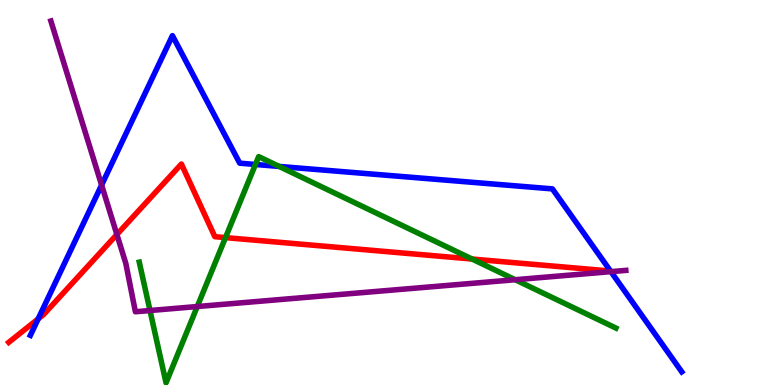[{'lines': ['blue', 'red'], 'intersections': [{'x': 0.492, 'y': 1.72}]}, {'lines': ['green', 'red'], 'intersections': [{'x': 2.91, 'y': 3.83}, {'x': 6.09, 'y': 3.27}]}, {'lines': ['purple', 'red'], 'intersections': [{'x': 1.51, 'y': 3.91}]}, {'lines': ['blue', 'green'], 'intersections': [{'x': 3.3, 'y': 5.73}, {'x': 3.6, 'y': 5.68}]}, {'lines': ['blue', 'purple'], 'intersections': [{'x': 1.31, 'y': 5.19}, {'x': 7.88, 'y': 2.94}]}, {'lines': ['green', 'purple'], 'intersections': [{'x': 1.94, 'y': 1.93}, {'x': 2.55, 'y': 2.04}, {'x': 6.65, 'y': 2.73}]}]